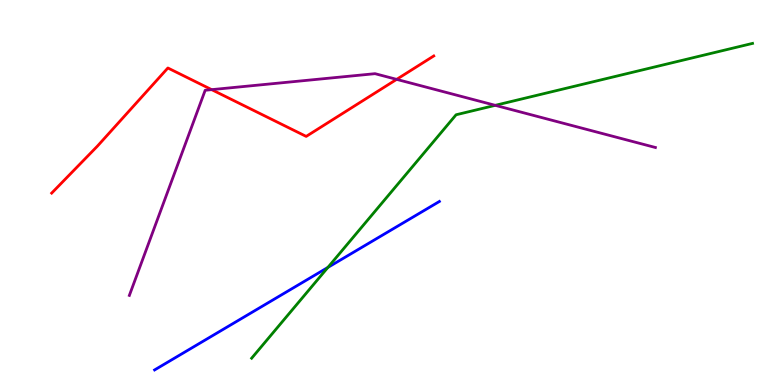[{'lines': ['blue', 'red'], 'intersections': []}, {'lines': ['green', 'red'], 'intersections': []}, {'lines': ['purple', 'red'], 'intersections': [{'x': 2.73, 'y': 7.67}, {'x': 5.12, 'y': 7.94}]}, {'lines': ['blue', 'green'], 'intersections': [{'x': 4.23, 'y': 3.05}]}, {'lines': ['blue', 'purple'], 'intersections': []}, {'lines': ['green', 'purple'], 'intersections': [{'x': 6.39, 'y': 7.26}]}]